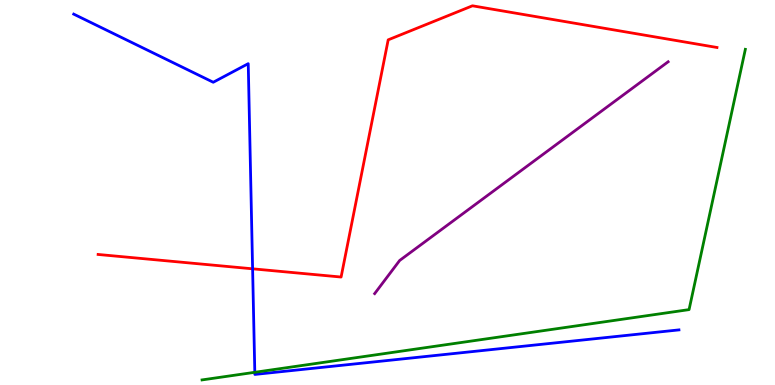[{'lines': ['blue', 'red'], 'intersections': [{'x': 3.26, 'y': 3.02}]}, {'lines': ['green', 'red'], 'intersections': []}, {'lines': ['purple', 'red'], 'intersections': []}, {'lines': ['blue', 'green'], 'intersections': [{'x': 3.29, 'y': 0.33}]}, {'lines': ['blue', 'purple'], 'intersections': []}, {'lines': ['green', 'purple'], 'intersections': []}]